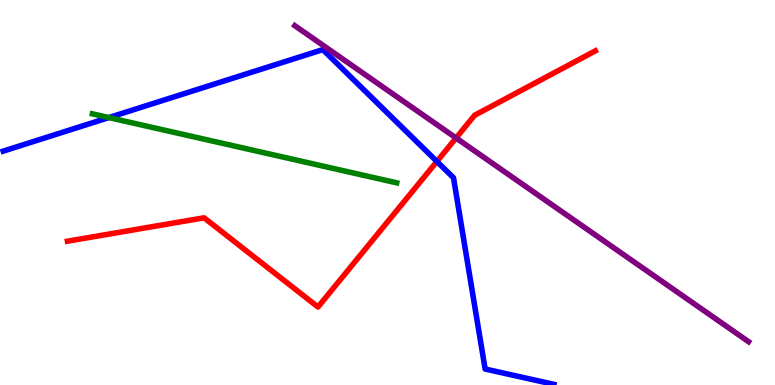[{'lines': ['blue', 'red'], 'intersections': [{'x': 5.64, 'y': 5.81}]}, {'lines': ['green', 'red'], 'intersections': []}, {'lines': ['purple', 'red'], 'intersections': [{'x': 5.88, 'y': 6.42}]}, {'lines': ['blue', 'green'], 'intersections': [{'x': 1.4, 'y': 6.95}]}, {'lines': ['blue', 'purple'], 'intersections': []}, {'lines': ['green', 'purple'], 'intersections': []}]